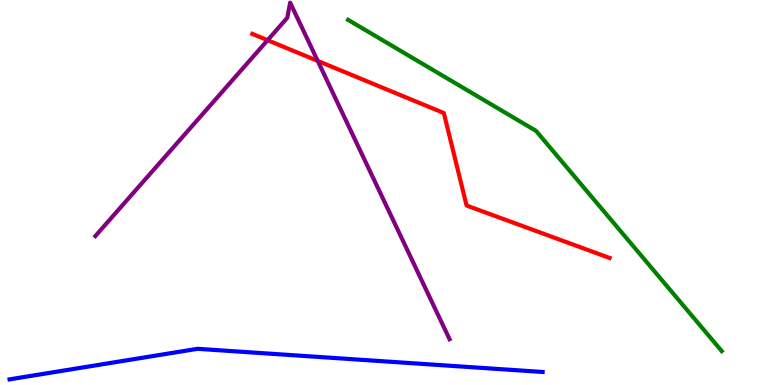[{'lines': ['blue', 'red'], 'intersections': []}, {'lines': ['green', 'red'], 'intersections': []}, {'lines': ['purple', 'red'], 'intersections': [{'x': 3.45, 'y': 8.96}, {'x': 4.1, 'y': 8.42}]}, {'lines': ['blue', 'green'], 'intersections': []}, {'lines': ['blue', 'purple'], 'intersections': []}, {'lines': ['green', 'purple'], 'intersections': []}]